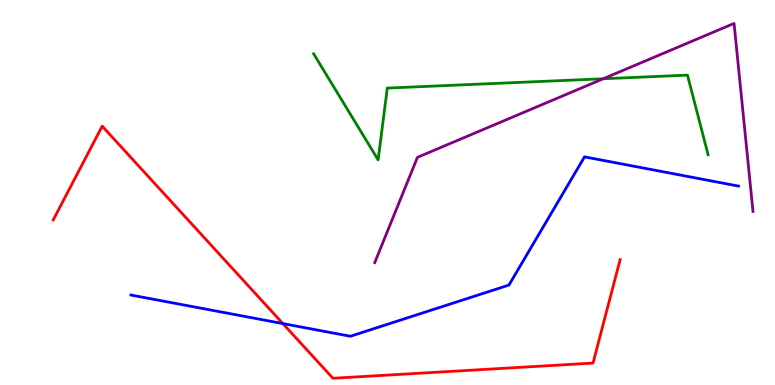[{'lines': ['blue', 'red'], 'intersections': [{'x': 3.65, 'y': 1.6}]}, {'lines': ['green', 'red'], 'intersections': []}, {'lines': ['purple', 'red'], 'intersections': []}, {'lines': ['blue', 'green'], 'intersections': []}, {'lines': ['blue', 'purple'], 'intersections': []}, {'lines': ['green', 'purple'], 'intersections': [{'x': 7.78, 'y': 7.95}]}]